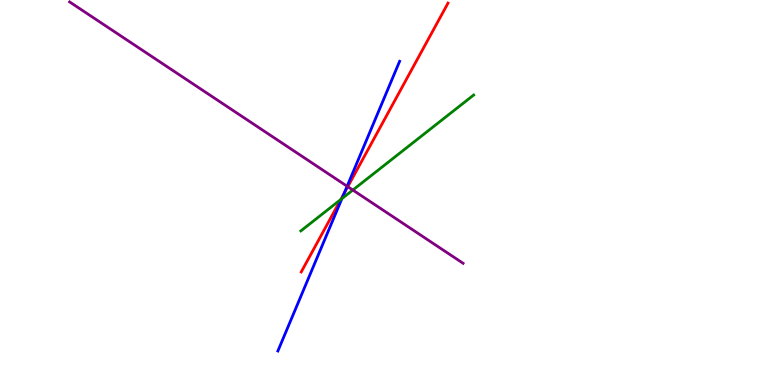[{'lines': ['blue', 'red'], 'intersections': [{'x': 4.44, 'y': 4.97}]}, {'lines': ['green', 'red'], 'intersections': [{'x': 4.4, 'y': 4.82}]}, {'lines': ['purple', 'red'], 'intersections': [{'x': 4.49, 'y': 5.15}]}, {'lines': ['blue', 'green'], 'intersections': [{'x': 4.41, 'y': 4.84}]}, {'lines': ['blue', 'purple'], 'intersections': [{'x': 4.48, 'y': 5.16}]}, {'lines': ['green', 'purple'], 'intersections': [{'x': 4.55, 'y': 5.06}]}]